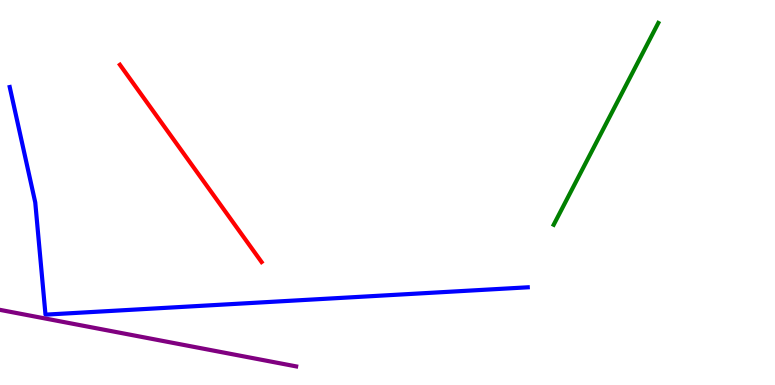[{'lines': ['blue', 'red'], 'intersections': []}, {'lines': ['green', 'red'], 'intersections': []}, {'lines': ['purple', 'red'], 'intersections': []}, {'lines': ['blue', 'green'], 'intersections': []}, {'lines': ['blue', 'purple'], 'intersections': []}, {'lines': ['green', 'purple'], 'intersections': []}]